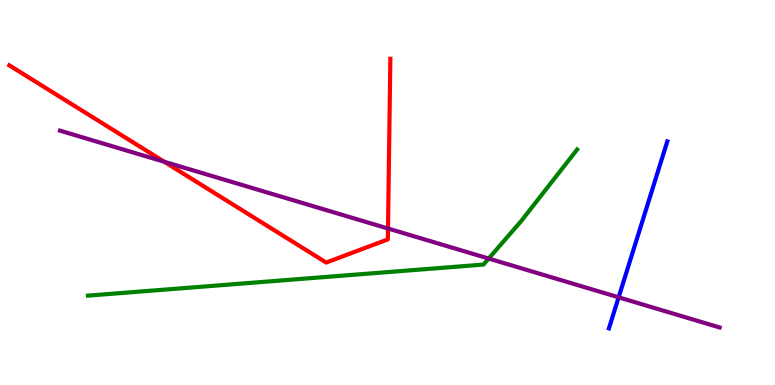[{'lines': ['blue', 'red'], 'intersections': []}, {'lines': ['green', 'red'], 'intersections': []}, {'lines': ['purple', 'red'], 'intersections': [{'x': 2.12, 'y': 5.8}, {'x': 5.01, 'y': 4.06}]}, {'lines': ['blue', 'green'], 'intersections': []}, {'lines': ['blue', 'purple'], 'intersections': [{'x': 7.98, 'y': 2.28}]}, {'lines': ['green', 'purple'], 'intersections': [{'x': 6.31, 'y': 3.28}]}]